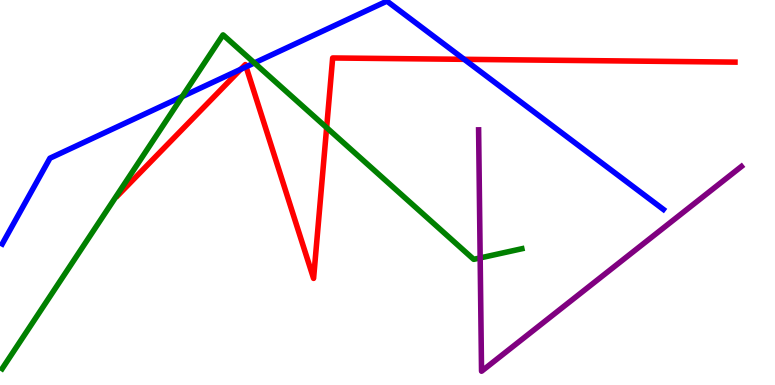[{'lines': ['blue', 'red'], 'intersections': [{'x': 3.11, 'y': 8.2}, {'x': 3.18, 'y': 8.27}, {'x': 5.99, 'y': 8.46}]}, {'lines': ['green', 'red'], 'intersections': [{'x': 4.21, 'y': 6.68}]}, {'lines': ['purple', 'red'], 'intersections': []}, {'lines': ['blue', 'green'], 'intersections': [{'x': 2.35, 'y': 7.49}, {'x': 3.28, 'y': 8.37}]}, {'lines': ['blue', 'purple'], 'intersections': []}, {'lines': ['green', 'purple'], 'intersections': [{'x': 6.2, 'y': 3.3}]}]